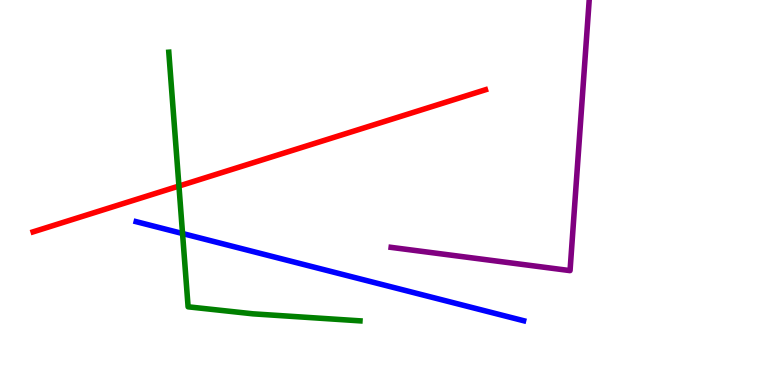[{'lines': ['blue', 'red'], 'intersections': []}, {'lines': ['green', 'red'], 'intersections': [{'x': 2.31, 'y': 5.17}]}, {'lines': ['purple', 'red'], 'intersections': []}, {'lines': ['blue', 'green'], 'intersections': [{'x': 2.36, 'y': 3.93}]}, {'lines': ['blue', 'purple'], 'intersections': []}, {'lines': ['green', 'purple'], 'intersections': []}]